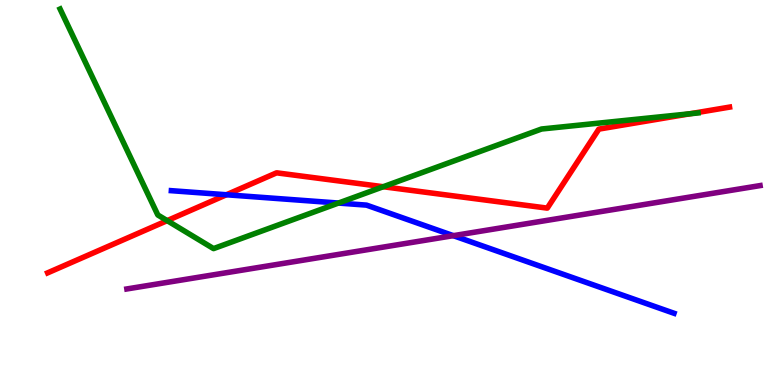[{'lines': ['blue', 'red'], 'intersections': [{'x': 2.92, 'y': 4.94}]}, {'lines': ['green', 'red'], 'intersections': [{'x': 2.16, 'y': 4.27}, {'x': 4.94, 'y': 5.15}, {'x': 8.9, 'y': 7.04}]}, {'lines': ['purple', 'red'], 'intersections': []}, {'lines': ['blue', 'green'], 'intersections': [{'x': 4.37, 'y': 4.73}]}, {'lines': ['blue', 'purple'], 'intersections': [{'x': 5.85, 'y': 3.88}]}, {'lines': ['green', 'purple'], 'intersections': []}]